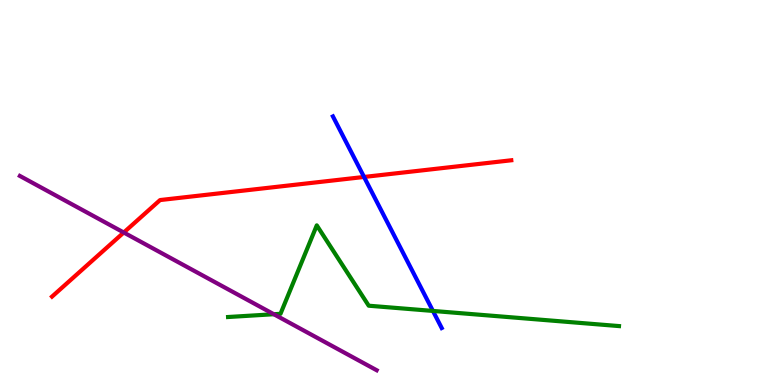[{'lines': ['blue', 'red'], 'intersections': [{'x': 4.7, 'y': 5.4}]}, {'lines': ['green', 'red'], 'intersections': []}, {'lines': ['purple', 'red'], 'intersections': [{'x': 1.6, 'y': 3.96}]}, {'lines': ['blue', 'green'], 'intersections': [{'x': 5.59, 'y': 1.92}]}, {'lines': ['blue', 'purple'], 'intersections': []}, {'lines': ['green', 'purple'], 'intersections': [{'x': 3.53, 'y': 1.84}]}]